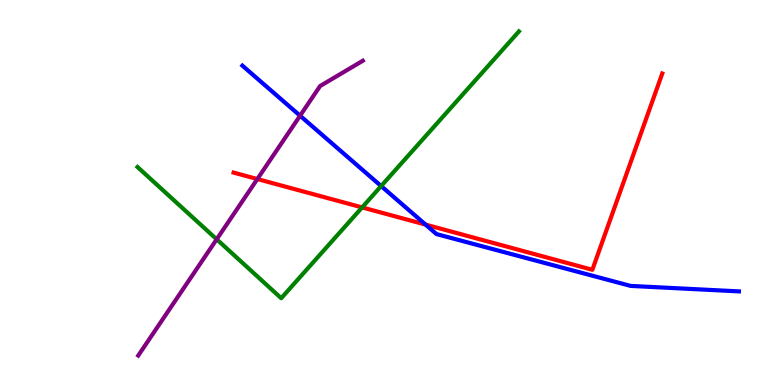[{'lines': ['blue', 'red'], 'intersections': [{'x': 5.49, 'y': 4.17}]}, {'lines': ['green', 'red'], 'intersections': [{'x': 4.67, 'y': 4.61}]}, {'lines': ['purple', 'red'], 'intersections': [{'x': 3.32, 'y': 5.35}]}, {'lines': ['blue', 'green'], 'intersections': [{'x': 4.92, 'y': 5.17}]}, {'lines': ['blue', 'purple'], 'intersections': [{'x': 3.87, 'y': 6.99}]}, {'lines': ['green', 'purple'], 'intersections': [{'x': 2.8, 'y': 3.78}]}]